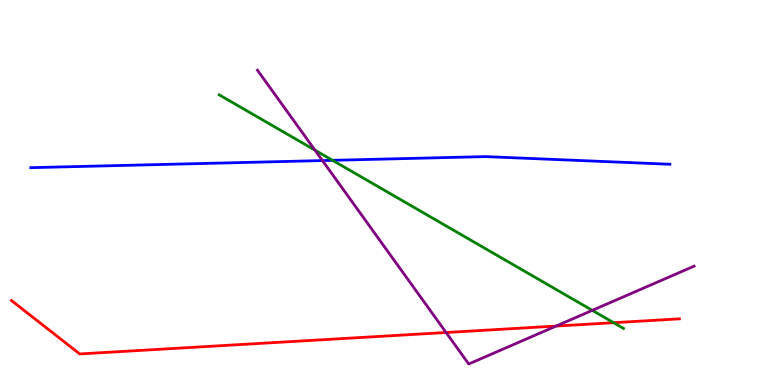[{'lines': ['blue', 'red'], 'intersections': []}, {'lines': ['green', 'red'], 'intersections': [{'x': 7.92, 'y': 1.62}]}, {'lines': ['purple', 'red'], 'intersections': [{'x': 5.76, 'y': 1.36}, {'x': 7.18, 'y': 1.53}]}, {'lines': ['blue', 'green'], 'intersections': [{'x': 4.29, 'y': 5.84}]}, {'lines': ['blue', 'purple'], 'intersections': [{'x': 4.16, 'y': 5.83}]}, {'lines': ['green', 'purple'], 'intersections': [{'x': 4.06, 'y': 6.1}, {'x': 7.64, 'y': 1.94}]}]